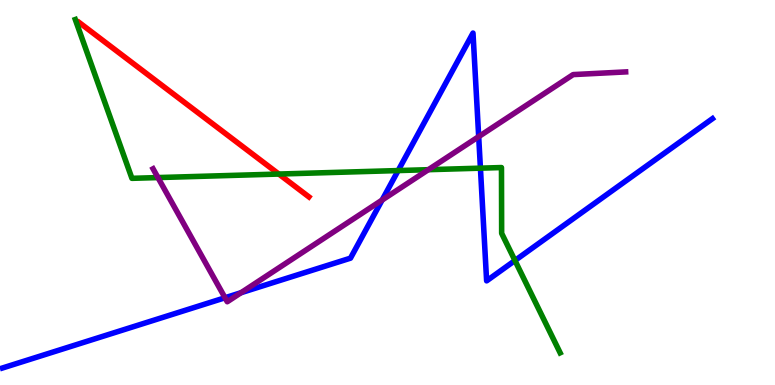[{'lines': ['blue', 'red'], 'intersections': []}, {'lines': ['green', 'red'], 'intersections': [{'x': 3.6, 'y': 5.48}]}, {'lines': ['purple', 'red'], 'intersections': []}, {'lines': ['blue', 'green'], 'intersections': [{'x': 5.14, 'y': 5.57}, {'x': 6.2, 'y': 5.63}, {'x': 6.64, 'y': 3.23}]}, {'lines': ['blue', 'purple'], 'intersections': [{'x': 2.9, 'y': 2.27}, {'x': 3.11, 'y': 2.4}, {'x': 4.93, 'y': 4.8}, {'x': 6.18, 'y': 6.45}]}, {'lines': ['green', 'purple'], 'intersections': [{'x': 2.04, 'y': 5.39}, {'x': 5.53, 'y': 5.59}]}]